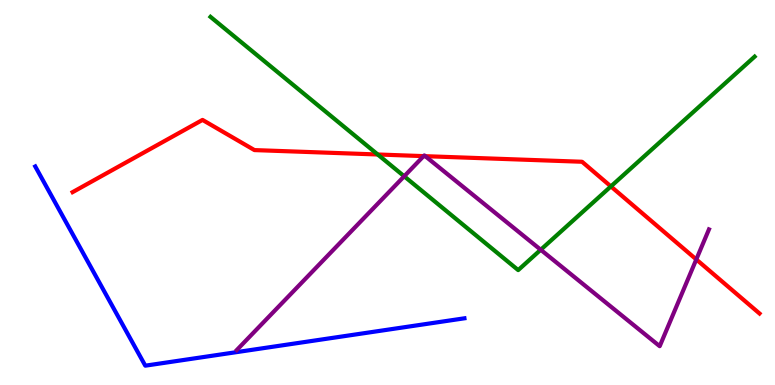[{'lines': ['blue', 'red'], 'intersections': []}, {'lines': ['green', 'red'], 'intersections': [{'x': 4.87, 'y': 5.99}, {'x': 7.88, 'y': 5.16}]}, {'lines': ['purple', 'red'], 'intersections': [{'x': 5.47, 'y': 5.94}, {'x': 5.49, 'y': 5.94}, {'x': 8.98, 'y': 3.26}]}, {'lines': ['blue', 'green'], 'intersections': []}, {'lines': ['blue', 'purple'], 'intersections': []}, {'lines': ['green', 'purple'], 'intersections': [{'x': 5.22, 'y': 5.42}, {'x': 6.98, 'y': 3.51}]}]